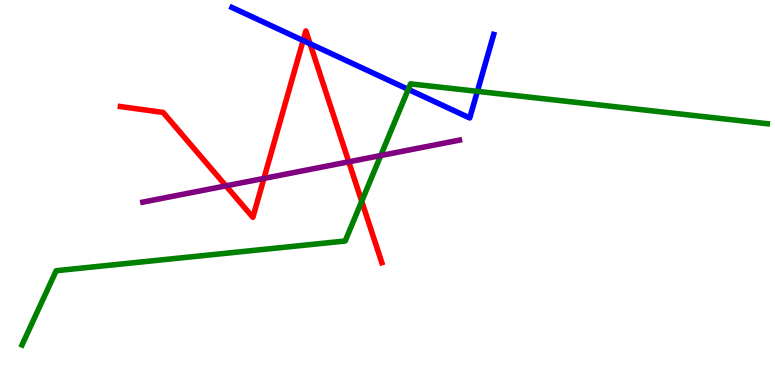[{'lines': ['blue', 'red'], 'intersections': [{'x': 3.91, 'y': 8.95}, {'x': 4.0, 'y': 8.86}]}, {'lines': ['green', 'red'], 'intersections': [{'x': 4.67, 'y': 4.77}]}, {'lines': ['purple', 'red'], 'intersections': [{'x': 2.92, 'y': 5.17}, {'x': 3.41, 'y': 5.37}, {'x': 4.5, 'y': 5.8}]}, {'lines': ['blue', 'green'], 'intersections': [{'x': 5.27, 'y': 7.68}, {'x': 6.16, 'y': 7.63}]}, {'lines': ['blue', 'purple'], 'intersections': []}, {'lines': ['green', 'purple'], 'intersections': [{'x': 4.91, 'y': 5.96}]}]